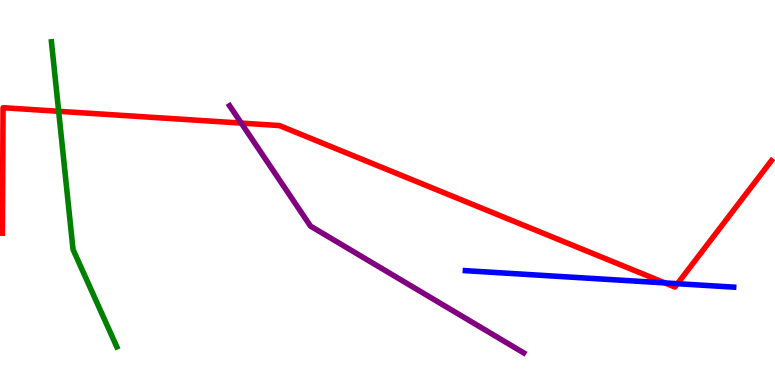[{'lines': ['blue', 'red'], 'intersections': [{'x': 8.58, 'y': 2.65}, {'x': 8.74, 'y': 2.63}]}, {'lines': ['green', 'red'], 'intersections': [{'x': 0.757, 'y': 7.11}]}, {'lines': ['purple', 'red'], 'intersections': [{'x': 3.11, 'y': 6.8}]}, {'lines': ['blue', 'green'], 'intersections': []}, {'lines': ['blue', 'purple'], 'intersections': []}, {'lines': ['green', 'purple'], 'intersections': []}]